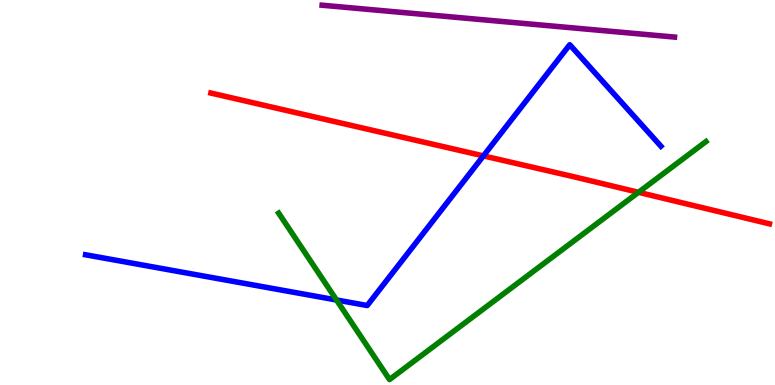[{'lines': ['blue', 'red'], 'intersections': [{'x': 6.24, 'y': 5.95}]}, {'lines': ['green', 'red'], 'intersections': [{'x': 8.24, 'y': 5.0}]}, {'lines': ['purple', 'red'], 'intersections': []}, {'lines': ['blue', 'green'], 'intersections': [{'x': 4.34, 'y': 2.21}]}, {'lines': ['blue', 'purple'], 'intersections': []}, {'lines': ['green', 'purple'], 'intersections': []}]